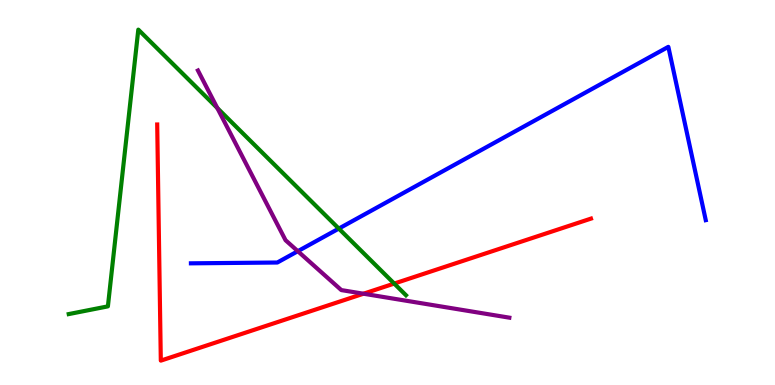[{'lines': ['blue', 'red'], 'intersections': []}, {'lines': ['green', 'red'], 'intersections': [{'x': 5.09, 'y': 2.63}]}, {'lines': ['purple', 'red'], 'intersections': [{'x': 4.69, 'y': 2.37}]}, {'lines': ['blue', 'green'], 'intersections': [{'x': 4.37, 'y': 4.06}]}, {'lines': ['blue', 'purple'], 'intersections': [{'x': 3.84, 'y': 3.48}]}, {'lines': ['green', 'purple'], 'intersections': [{'x': 2.8, 'y': 7.19}]}]